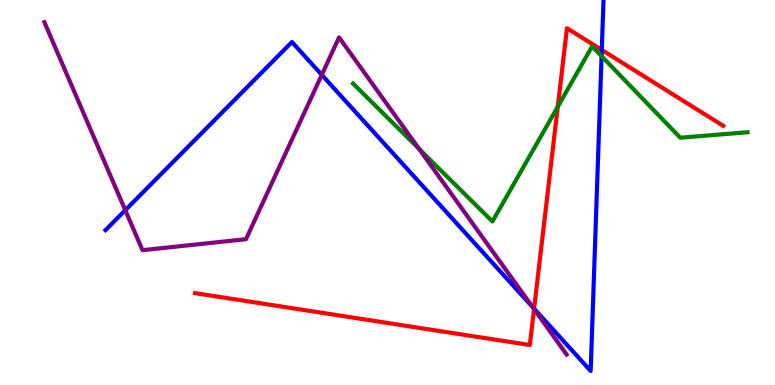[{'lines': ['blue', 'red'], 'intersections': [{'x': 6.89, 'y': 1.98}, {'x': 7.76, 'y': 8.7}]}, {'lines': ['green', 'red'], 'intersections': [{'x': 7.2, 'y': 7.23}]}, {'lines': ['purple', 'red'], 'intersections': [{'x': 6.89, 'y': 1.97}]}, {'lines': ['blue', 'green'], 'intersections': [{'x': 7.76, 'y': 8.54}]}, {'lines': ['blue', 'purple'], 'intersections': [{'x': 1.62, 'y': 4.54}, {'x': 4.15, 'y': 8.06}, {'x': 6.87, 'y': 2.03}]}, {'lines': ['green', 'purple'], 'intersections': [{'x': 5.41, 'y': 6.13}]}]